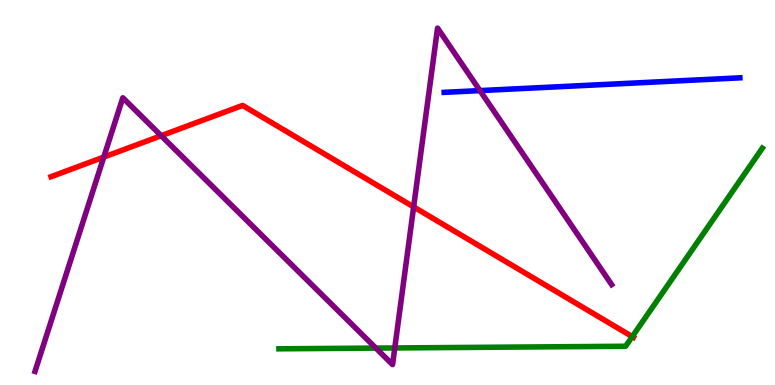[{'lines': ['blue', 'red'], 'intersections': []}, {'lines': ['green', 'red'], 'intersections': [{'x': 8.16, 'y': 1.26}]}, {'lines': ['purple', 'red'], 'intersections': [{'x': 1.34, 'y': 5.92}, {'x': 2.08, 'y': 6.47}, {'x': 5.34, 'y': 4.63}]}, {'lines': ['blue', 'green'], 'intersections': []}, {'lines': ['blue', 'purple'], 'intersections': [{'x': 6.19, 'y': 7.65}]}, {'lines': ['green', 'purple'], 'intersections': [{'x': 4.85, 'y': 0.959}, {'x': 5.09, 'y': 0.962}]}]